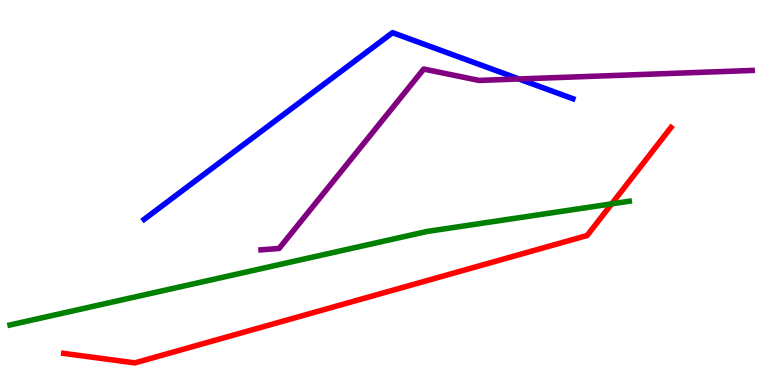[{'lines': ['blue', 'red'], 'intersections': []}, {'lines': ['green', 'red'], 'intersections': [{'x': 7.89, 'y': 4.7}]}, {'lines': ['purple', 'red'], 'intersections': []}, {'lines': ['blue', 'green'], 'intersections': []}, {'lines': ['blue', 'purple'], 'intersections': [{'x': 6.7, 'y': 7.95}]}, {'lines': ['green', 'purple'], 'intersections': []}]